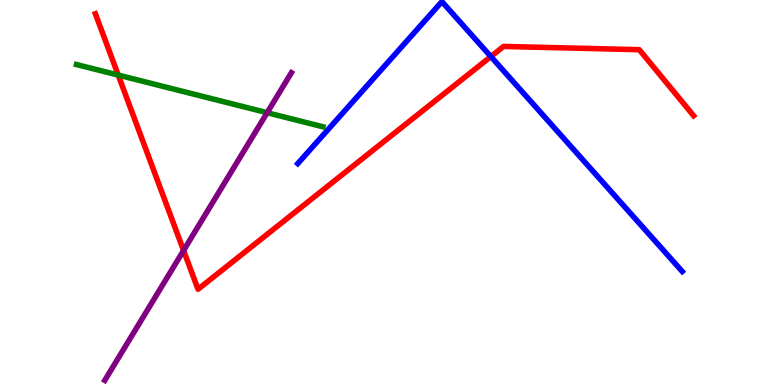[{'lines': ['blue', 'red'], 'intersections': [{'x': 6.33, 'y': 8.53}]}, {'lines': ['green', 'red'], 'intersections': [{'x': 1.53, 'y': 8.05}]}, {'lines': ['purple', 'red'], 'intersections': [{'x': 2.37, 'y': 3.49}]}, {'lines': ['blue', 'green'], 'intersections': []}, {'lines': ['blue', 'purple'], 'intersections': []}, {'lines': ['green', 'purple'], 'intersections': [{'x': 3.45, 'y': 7.07}]}]